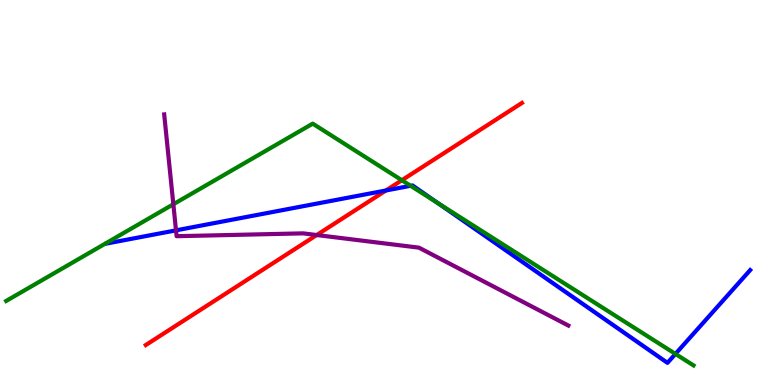[{'lines': ['blue', 'red'], 'intersections': [{'x': 4.98, 'y': 5.05}]}, {'lines': ['green', 'red'], 'intersections': [{'x': 5.19, 'y': 5.32}]}, {'lines': ['purple', 'red'], 'intersections': [{'x': 4.09, 'y': 3.9}]}, {'lines': ['blue', 'green'], 'intersections': [{'x': 5.3, 'y': 5.17}, {'x': 5.65, 'y': 4.73}, {'x': 8.72, 'y': 0.807}]}, {'lines': ['blue', 'purple'], 'intersections': [{'x': 2.27, 'y': 4.02}]}, {'lines': ['green', 'purple'], 'intersections': [{'x': 2.24, 'y': 4.69}]}]